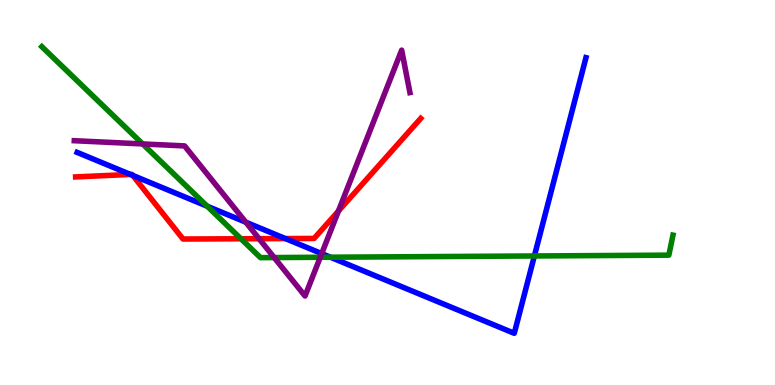[{'lines': ['blue', 'red'], 'intersections': [{'x': 1.68, 'y': 5.47}, {'x': 1.71, 'y': 5.44}, {'x': 3.68, 'y': 3.8}]}, {'lines': ['green', 'red'], 'intersections': [{'x': 3.11, 'y': 3.8}]}, {'lines': ['purple', 'red'], 'intersections': [{'x': 3.34, 'y': 3.8}, {'x': 4.37, 'y': 4.52}]}, {'lines': ['blue', 'green'], 'intersections': [{'x': 2.67, 'y': 4.64}, {'x': 4.26, 'y': 3.32}, {'x': 6.9, 'y': 3.35}]}, {'lines': ['blue', 'purple'], 'intersections': [{'x': 3.17, 'y': 4.23}, {'x': 4.15, 'y': 3.41}]}, {'lines': ['green', 'purple'], 'intersections': [{'x': 1.84, 'y': 6.26}, {'x': 3.54, 'y': 3.31}, {'x': 4.13, 'y': 3.32}]}]